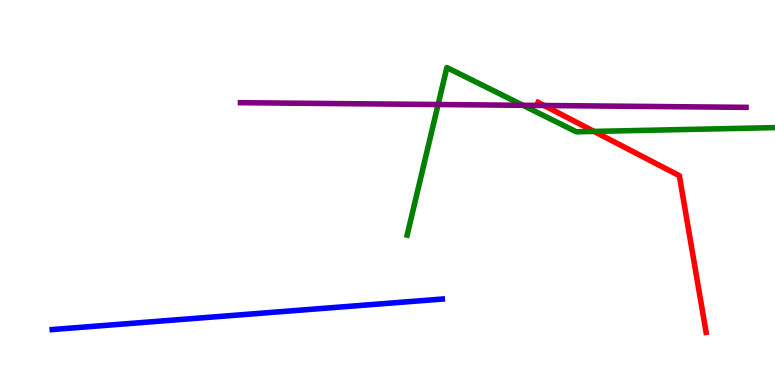[{'lines': ['blue', 'red'], 'intersections': []}, {'lines': ['green', 'red'], 'intersections': [{'x': 7.67, 'y': 6.59}]}, {'lines': ['purple', 'red'], 'intersections': [{'x': 7.02, 'y': 7.26}]}, {'lines': ['blue', 'green'], 'intersections': []}, {'lines': ['blue', 'purple'], 'intersections': []}, {'lines': ['green', 'purple'], 'intersections': [{'x': 5.65, 'y': 7.29}, {'x': 6.75, 'y': 7.26}]}]